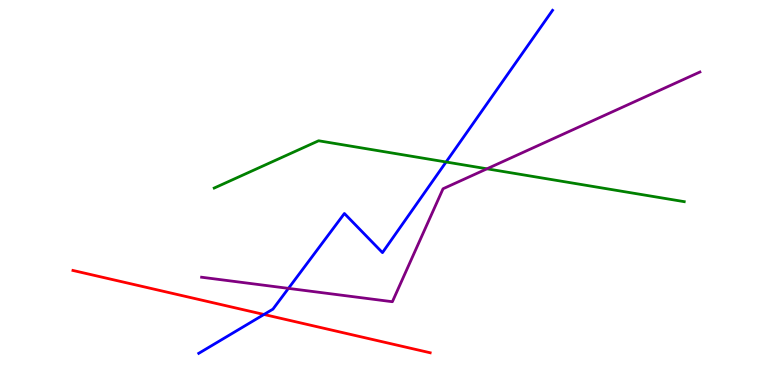[{'lines': ['blue', 'red'], 'intersections': [{'x': 3.41, 'y': 1.83}]}, {'lines': ['green', 'red'], 'intersections': []}, {'lines': ['purple', 'red'], 'intersections': []}, {'lines': ['blue', 'green'], 'intersections': [{'x': 5.76, 'y': 5.79}]}, {'lines': ['blue', 'purple'], 'intersections': [{'x': 3.72, 'y': 2.51}]}, {'lines': ['green', 'purple'], 'intersections': [{'x': 6.28, 'y': 5.62}]}]